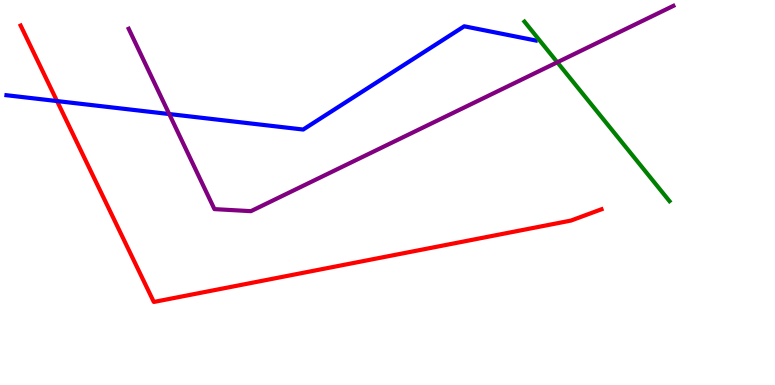[{'lines': ['blue', 'red'], 'intersections': [{'x': 0.736, 'y': 7.37}]}, {'lines': ['green', 'red'], 'intersections': []}, {'lines': ['purple', 'red'], 'intersections': []}, {'lines': ['blue', 'green'], 'intersections': []}, {'lines': ['blue', 'purple'], 'intersections': [{'x': 2.18, 'y': 7.04}]}, {'lines': ['green', 'purple'], 'intersections': [{'x': 7.19, 'y': 8.38}]}]